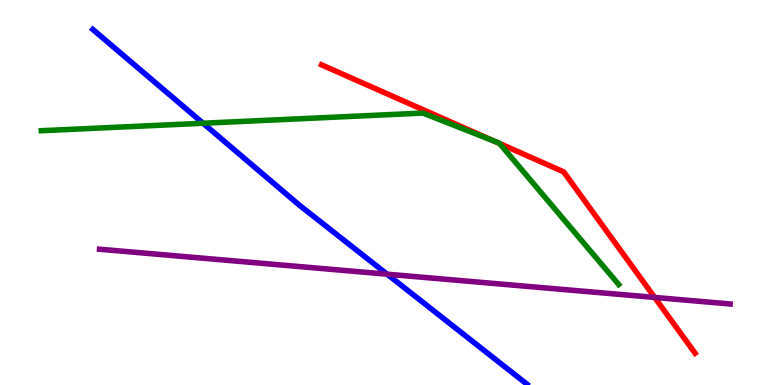[{'lines': ['blue', 'red'], 'intersections': []}, {'lines': ['green', 'red'], 'intersections': [{'x': 6.37, 'y': 6.34}, {'x': 6.45, 'y': 6.27}]}, {'lines': ['purple', 'red'], 'intersections': [{'x': 8.45, 'y': 2.27}]}, {'lines': ['blue', 'green'], 'intersections': [{'x': 2.62, 'y': 6.8}]}, {'lines': ['blue', 'purple'], 'intersections': [{'x': 5.0, 'y': 2.88}]}, {'lines': ['green', 'purple'], 'intersections': []}]